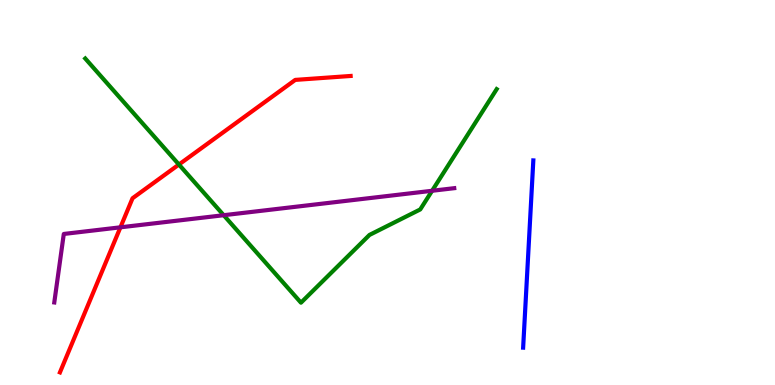[{'lines': ['blue', 'red'], 'intersections': []}, {'lines': ['green', 'red'], 'intersections': [{'x': 2.31, 'y': 5.73}]}, {'lines': ['purple', 'red'], 'intersections': [{'x': 1.55, 'y': 4.1}]}, {'lines': ['blue', 'green'], 'intersections': []}, {'lines': ['blue', 'purple'], 'intersections': []}, {'lines': ['green', 'purple'], 'intersections': [{'x': 2.89, 'y': 4.41}, {'x': 5.58, 'y': 5.04}]}]